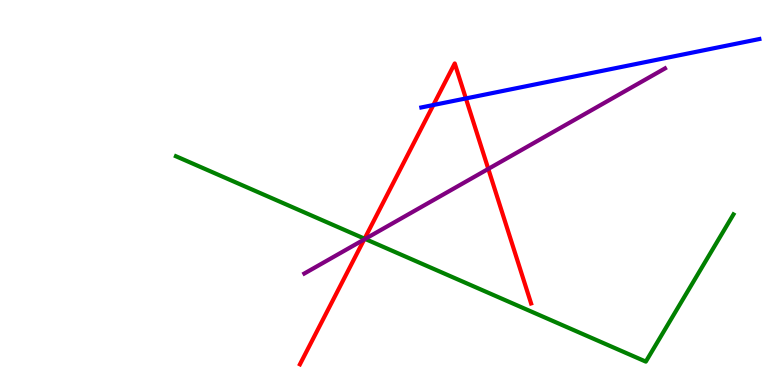[{'lines': ['blue', 'red'], 'intersections': [{'x': 5.59, 'y': 7.27}, {'x': 6.01, 'y': 7.44}]}, {'lines': ['green', 'red'], 'intersections': [{'x': 4.7, 'y': 3.8}]}, {'lines': ['purple', 'red'], 'intersections': [{'x': 4.7, 'y': 3.78}, {'x': 6.3, 'y': 5.61}]}, {'lines': ['blue', 'green'], 'intersections': []}, {'lines': ['blue', 'purple'], 'intersections': []}, {'lines': ['green', 'purple'], 'intersections': [{'x': 4.71, 'y': 3.79}]}]